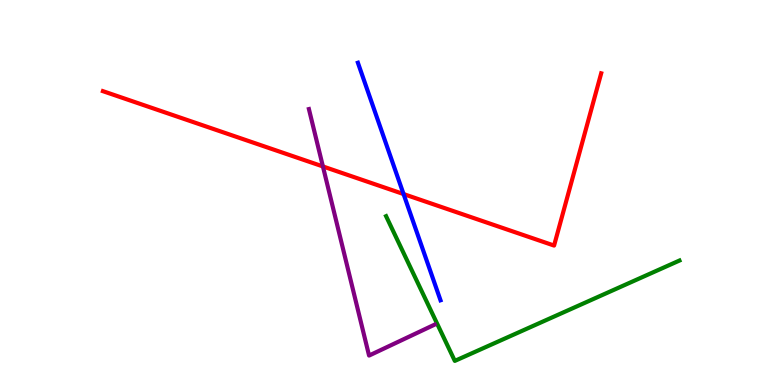[{'lines': ['blue', 'red'], 'intersections': [{'x': 5.21, 'y': 4.96}]}, {'lines': ['green', 'red'], 'intersections': []}, {'lines': ['purple', 'red'], 'intersections': [{'x': 4.17, 'y': 5.68}]}, {'lines': ['blue', 'green'], 'intersections': []}, {'lines': ['blue', 'purple'], 'intersections': []}, {'lines': ['green', 'purple'], 'intersections': []}]